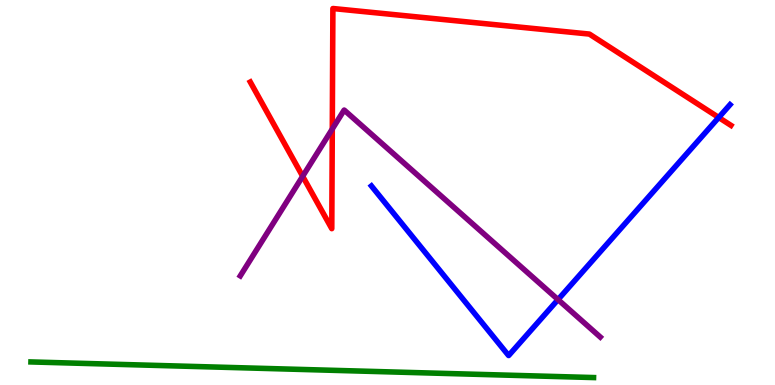[{'lines': ['blue', 'red'], 'intersections': [{'x': 9.27, 'y': 6.95}]}, {'lines': ['green', 'red'], 'intersections': []}, {'lines': ['purple', 'red'], 'intersections': [{'x': 3.91, 'y': 5.42}, {'x': 4.29, 'y': 6.65}]}, {'lines': ['blue', 'green'], 'intersections': []}, {'lines': ['blue', 'purple'], 'intersections': [{'x': 7.2, 'y': 2.22}]}, {'lines': ['green', 'purple'], 'intersections': []}]